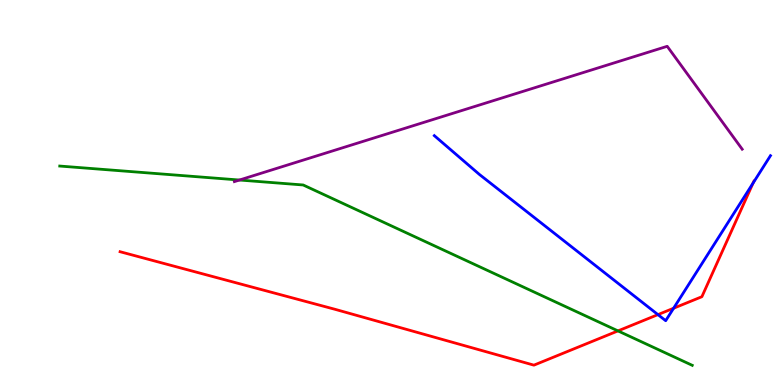[{'lines': ['blue', 'red'], 'intersections': [{'x': 8.49, 'y': 1.83}, {'x': 8.69, 'y': 1.99}, {'x': 9.72, 'y': 5.24}]}, {'lines': ['green', 'red'], 'intersections': [{'x': 7.97, 'y': 1.41}]}, {'lines': ['purple', 'red'], 'intersections': []}, {'lines': ['blue', 'green'], 'intersections': []}, {'lines': ['blue', 'purple'], 'intersections': []}, {'lines': ['green', 'purple'], 'intersections': [{'x': 3.09, 'y': 5.32}]}]